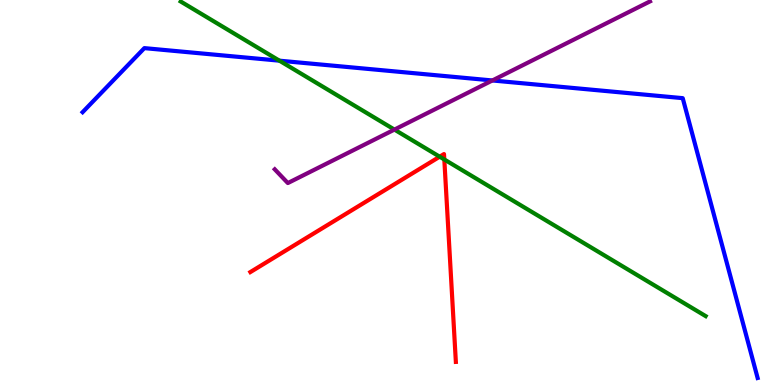[{'lines': ['blue', 'red'], 'intersections': []}, {'lines': ['green', 'red'], 'intersections': [{'x': 5.67, 'y': 5.93}, {'x': 5.73, 'y': 5.86}]}, {'lines': ['purple', 'red'], 'intersections': []}, {'lines': ['blue', 'green'], 'intersections': [{'x': 3.61, 'y': 8.42}]}, {'lines': ['blue', 'purple'], 'intersections': [{'x': 6.35, 'y': 7.91}]}, {'lines': ['green', 'purple'], 'intersections': [{'x': 5.09, 'y': 6.63}]}]